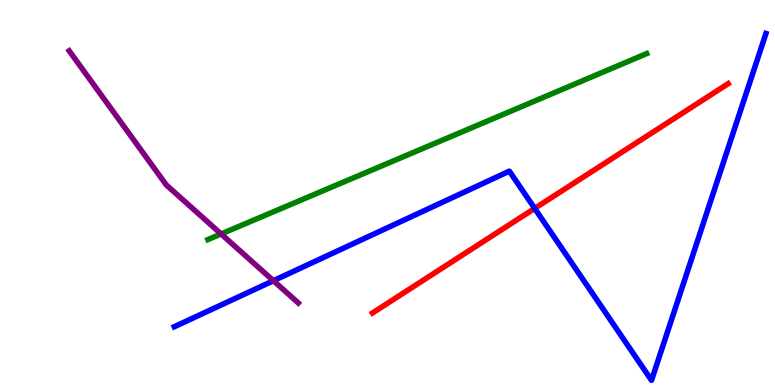[{'lines': ['blue', 'red'], 'intersections': [{'x': 6.9, 'y': 4.59}]}, {'lines': ['green', 'red'], 'intersections': []}, {'lines': ['purple', 'red'], 'intersections': []}, {'lines': ['blue', 'green'], 'intersections': []}, {'lines': ['blue', 'purple'], 'intersections': [{'x': 3.53, 'y': 2.71}]}, {'lines': ['green', 'purple'], 'intersections': [{'x': 2.85, 'y': 3.92}]}]